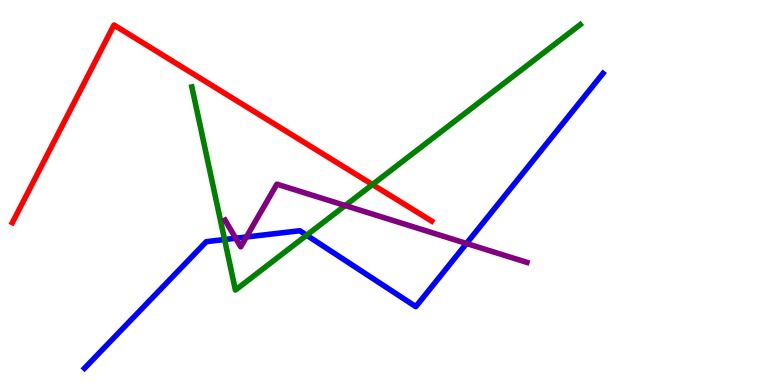[{'lines': ['blue', 'red'], 'intersections': []}, {'lines': ['green', 'red'], 'intersections': [{'x': 4.81, 'y': 5.21}]}, {'lines': ['purple', 'red'], 'intersections': []}, {'lines': ['blue', 'green'], 'intersections': [{'x': 2.9, 'y': 3.78}, {'x': 3.96, 'y': 3.89}]}, {'lines': ['blue', 'purple'], 'intersections': [{'x': 3.04, 'y': 3.81}, {'x': 3.18, 'y': 3.84}, {'x': 6.02, 'y': 3.68}]}, {'lines': ['green', 'purple'], 'intersections': [{'x': 4.45, 'y': 4.66}]}]